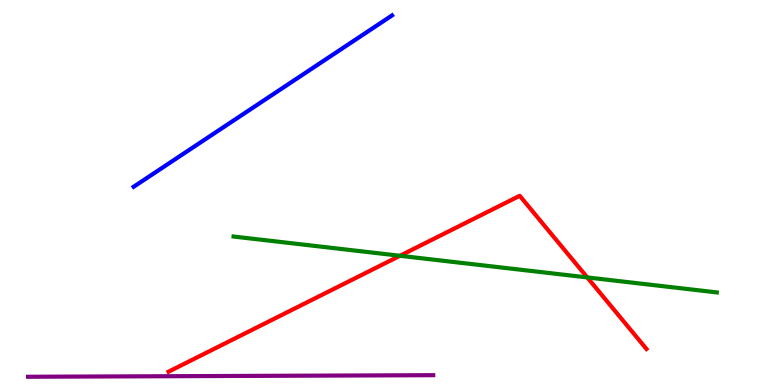[{'lines': ['blue', 'red'], 'intersections': []}, {'lines': ['green', 'red'], 'intersections': [{'x': 5.16, 'y': 3.36}, {'x': 7.58, 'y': 2.79}]}, {'lines': ['purple', 'red'], 'intersections': []}, {'lines': ['blue', 'green'], 'intersections': []}, {'lines': ['blue', 'purple'], 'intersections': []}, {'lines': ['green', 'purple'], 'intersections': []}]